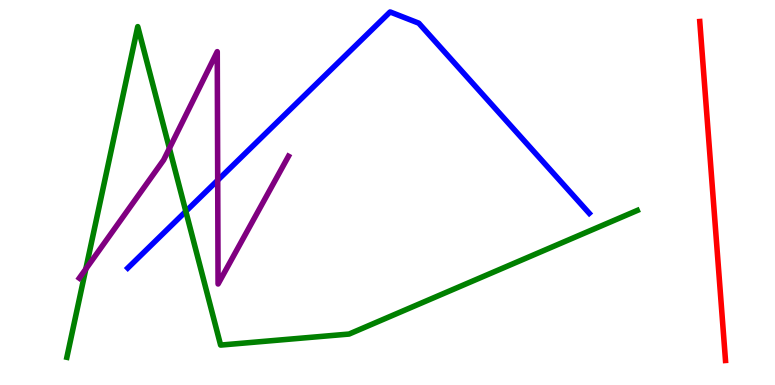[{'lines': ['blue', 'red'], 'intersections': []}, {'lines': ['green', 'red'], 'intersections': []}, {'lines': ['purple', 'red'], 'intersections': []}, {'lines': ['blue', 'green'], 'intersections': [{'x': 2.4, 'y': 4.51}]}, {'lines': ['blue', 'purple'], 'intersections': [{'x': 2.81, 'y': 5.32}]}, {'lines': ['green', 'purple'], 'intersections': [{'x': 1.11, 'y': 3.01}, {'x': 2.19, 'y': 6.15}]}]